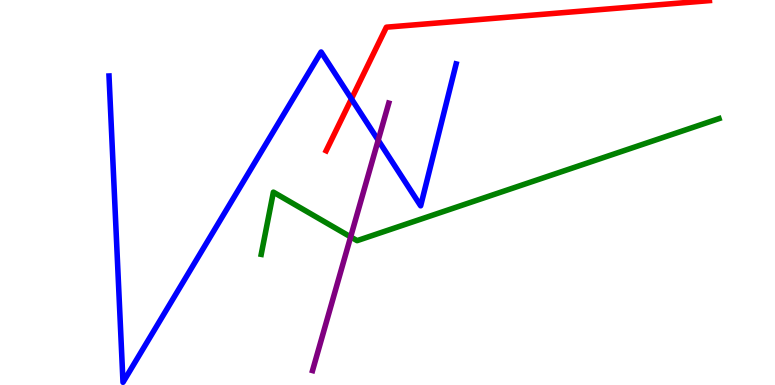[{'lines': ['blue', 'red'], 'intersections': [{'x': 4.53, 'y': 7.43}]}, {'lines': ['green', 'red'], 'intersections': []}, {'lines': ['purple', 'red'], 'intersections': []}, {'lines': ['blue', 'green'], 'intersections': []}, {'lines': ['blue', 'purple'], 'intersections': [{'x': 4.88, 'y': 6.36}]}, {'lines': ['green', 'purple'], 'intersections': [{'x': 4.52, 'y': 3.85}]}]